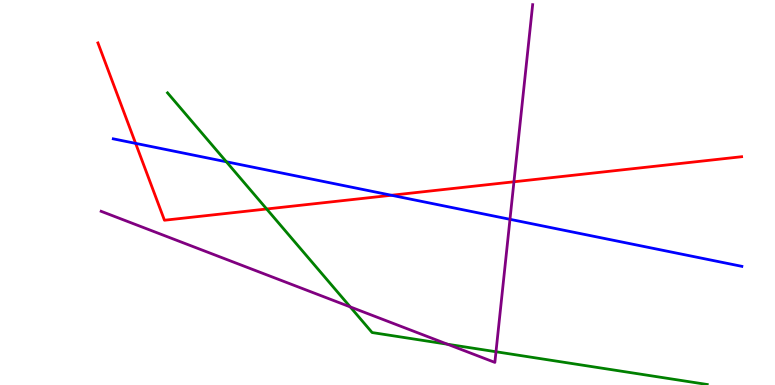[{'lines': ['blue', 'red'], 'intersections': [{'x': 1.75, 'y': 6.28}, {'x': 5.05, 'y': 4.93}]}, {'lines': ['green', 'red'], 'intersections': [{'x': 3.44, 'y': 4.57}]}, {'lines': ['purple', 'red'], 'intersections': [{'x': 6.63, 'y': 5.28}]}, {'lines': ['blue', 'green'], 'intersections': [{'x': 2.92, 'y': 5.8}]}, {'lines': ['blue', 'purple'], 'intersections': [{'x': 6.58, 'y': 4.3}]}, {'lines': ['green', 'purple'], 'intersections': [{'x': 4.52, 'y': 2.03}, {'x': 5.77, 'y': 1.06}, {'x': 6.4, 'y': 0.864}]}]